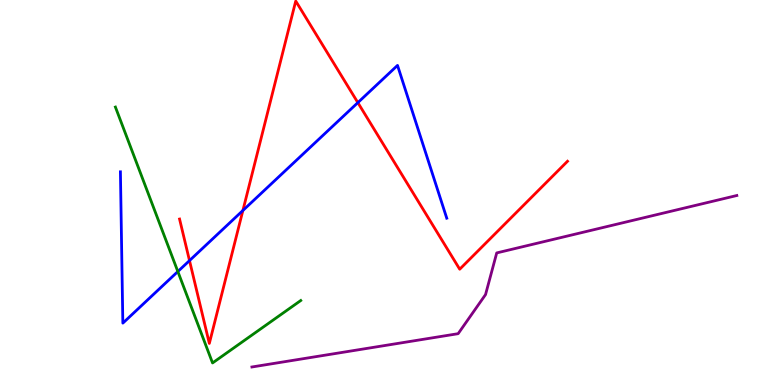[{'lines': ['blue', 'red'], 'intersections': [{'x': 2.45, 'y': 3.23}, {'x': 3.13, 'y': 4.53}, {'x': 4.62, 'y': 7.33}]}, {'lines': ['green', 'red'], 'intersections': []}, {'lines': ['purple', 'red'], 'intersections': []}, {'lines': ['blue', 'green'], 'intersections': [{'x': 2.29, 'y': 2.95}]}, {'lines': ['blue', 'purple'], 'intersections': []}, {'lines': ['green', 'purple'], 'intersections': []}]